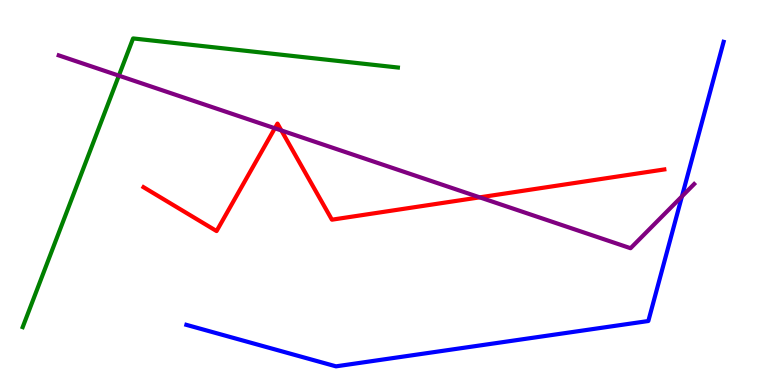[{'lines': ['blue', 'red'], 'intersections': []}, {'lines': ['green', 'red'], 'intersections': []}, {'lines': ['purple', 'red'], 'intersections': [{'x': 3.55, 'y': 6.67}, {'x': 3.63, 'y': 6.61}, {'x': 6.19, 'y': 4.87}]}, {'lines': ['blue', 'green'], 'intersections': []}, {'lines': ['blue', 'purple'], 'intersections': [{'x': 8.8, 'y': 4.9}]}, {'lines': ['green', 'purple'], 'intersections': [{'x': 1.53, 'y': 8.04}]}]